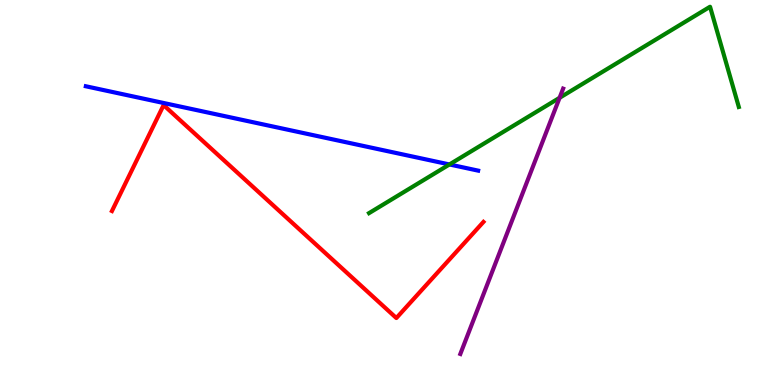[{'lines': ['blue', 'red'], 'intersections': []}, {'lines': ['green', 'red'], 'intersections': []}, {'lines': ['purple', 'red'], 'intersections': []}, {'lines': ['blue', 'green'], 'intersections': [{'x': 5.8, 'y': 5.73}]}, {'lines': ['blue', 'purple'], 'intersections': []}, {'lines': ['green', 'purple'], 'intersections': [{'x': 7.22, 'y': 7.46}]}]